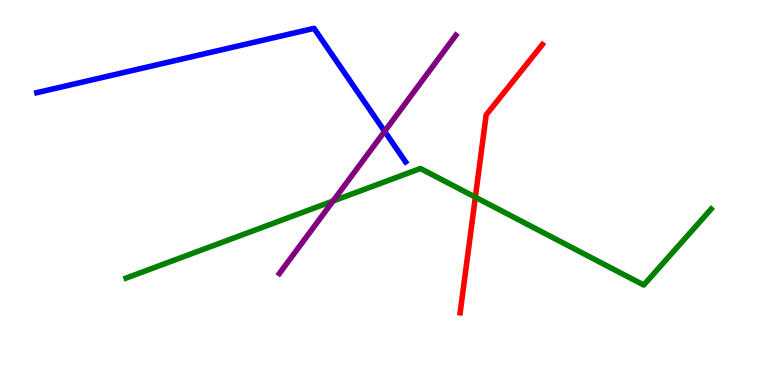[{'lines': ['blue', 'red'], 'intersections': []}, {'lines': ['green', 'red'], 'intersections': [{'x': 6.13, 'y': 4.88}]}, {'lines': ['purple', 'red'], 'intersections': []}, {'lines': ['blue', 'green'], 'intersections': []}, {'lines': ['blue', 'purple'], 'intersections': [{'x': 4.96, 'y': 6.59}]}, {'lines': ['green', 'purple'], 'intersections': [{'x': 4.3, 'y': 4.78}]}]